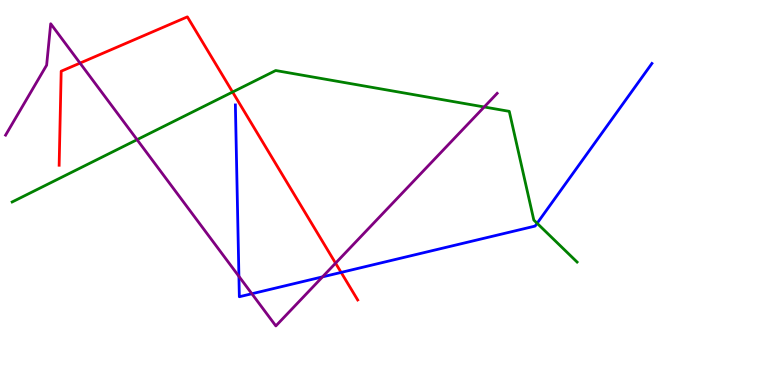[{'lines': ['blue', 'red'], 'intersections': [{'x': 4.4, 'y': 2.92}]}, {'lines': ['green', 'red'], 'intersections': [{'x': 3.0, 'y': 7.61}]}, {'lines': ['purple', 'red'], 'intersections': [{'x': 1.03, 'y': 8.36}, {'x': 4.33, 'y': 3.16}]}, {'lines': ['blue', 'green'], 'intersections': [{'x': 6.93, 'y': 4.2}]}, {'lines': ['blue', 'purple'], 'intersections': [{'x': 3.08, 'y': 2.82}, {'x': 3.25, 'y': 2.37}, {'x': 4.16, 'y': 2.81}]}, {'lines': ['green', 'purple'], 'intersections': [{'x': 1.77, 'y': 6.37}, {'x': 6.25, 'y': 7.22}]}]